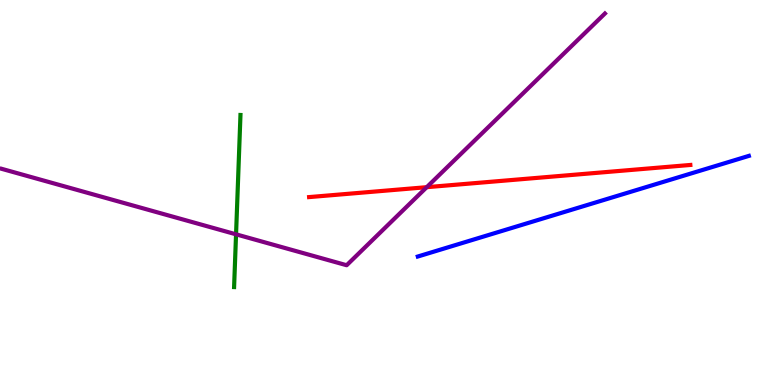[{'lines': ['blue', 'red'], 'intersections': []}, {'lines': ['green', 'red'], 'intersections': []}, {'lines': ['purple', 'red'], 'intersections': [{'x': 5.51, 'y': 5.14}]}, {'lines': ['blue', 'green'], 'intersections': []}, {'lines': ['blue', 'purple'], 'intersections': []}, {'lines': ['green', 'purple'], 'intersections': [{'x': 3.05, 'y': 3.91}]}]